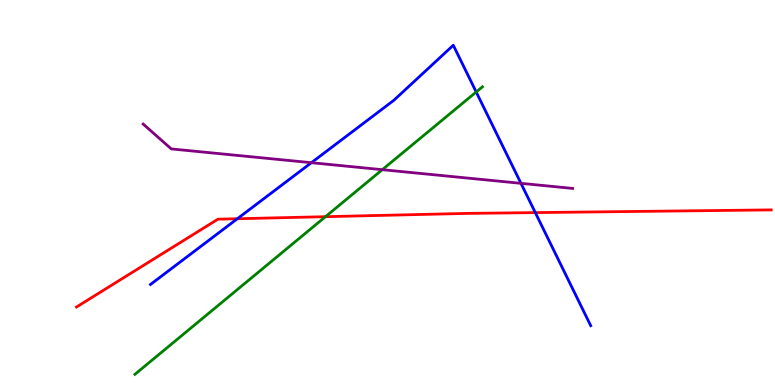[{'lines': ['blue', 'red'], 'intersections': [{'x': 3.06, 'y': 4.32}, {'x': 6.91, 'y': 4.48}]}, {'lines': ['green', 'red'], 'intersections': [{'x': 4.2, 'y': 4.37}]}, {'lines': ['purple', 'red'], 'intersections': []}, {'lines': ['blue', 'green'], 'intersections': [{'x': 6.14, 'y': 7.61}]}, {'lines': ['blue', 'purple'], 'intersections': [{'x': 4.02, 'y': 5.77}, {'x': 6.72, 'y': 5.24}]}, {'lines': ['green', 'purple'], 'intersections': [{'x': 4.93, 'y': 5.59}]}]